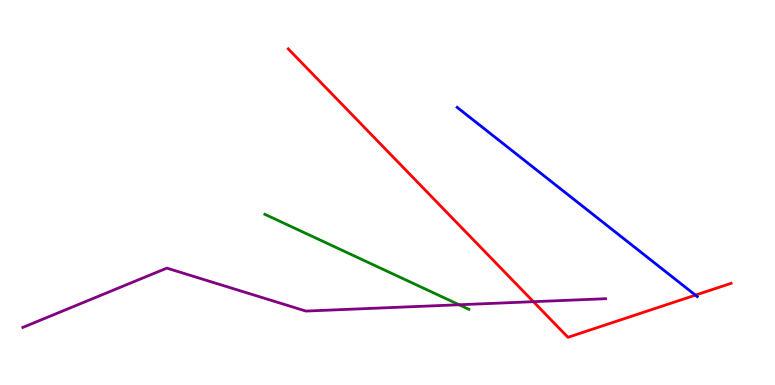[{'lines': ['blue', 'red'], 'intersections': [{'x': 8.97, 'y': 2.33}]}, {'lines': ['green', 'red'], 'intersections': []}, {'lines': ['purple', 'red'], 'intersections': [{'x': 6.88, 'y': 2.16}]}, {'lines': ['blue', 'green'], 'intersections': []}, {'lines': ['blue', 'purple'], 'intersections': []}, {'lines': ['green', 'purple'], 'intersections': [{'x': 5.92, 'y': 2.08}]}]